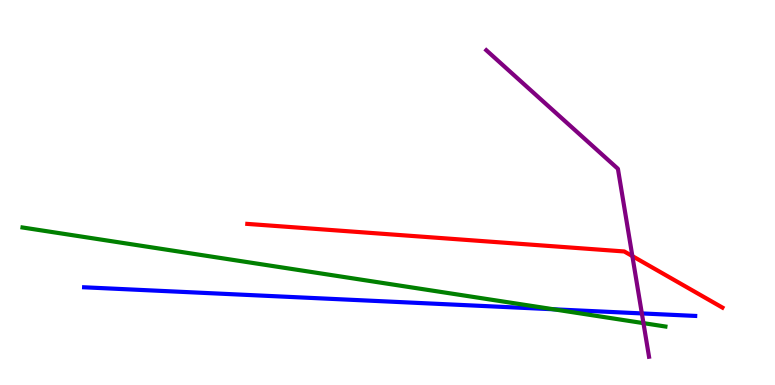[{'lines': ['blue', 'red'], 'intersections': []}, {'lines': ['green', 'red'], 'intersections': []}, {'lines': ['purple', 'red'], 'intersections': [{'x': 8.16, 'y': 3.35}]}, {'lines': ['blue', 'green'], 'intersections': [{'x': 7.14, 'y': 1.97}]}, {'lines': ['blue', 'purple'], 'intersections': [{'x': 8.28, 'y': 1.86}]}, {'lines': ['green', 'purple'], 'intersections': [{'x': 8.3, 'y': 1.61}]}]